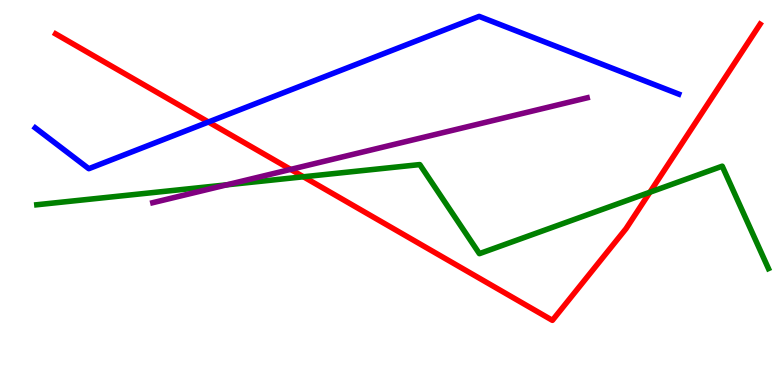[{'lines': ['blue', 'red'], 'intersections': [{'x': 2.69, 'y': 6.83}]}, {'lines': ['green', 'red'], 'intersections': [{'x': 3.92, 'y': 5.41}, {'x': 8.39, 'y': 5.01}]}, {'lines': ['purple', 'red'], 'intersections': [{'x': 3.75, 'y': 5.6}]}, {'lines': ['blue', 'green'], 'intersections': []}, {'lines': ['blue', 'purple'], 'intersections': []}, {'lines': ['green', 'purple'], 'intersections': [{'x': 2.93, 'y': 5.2}]}]